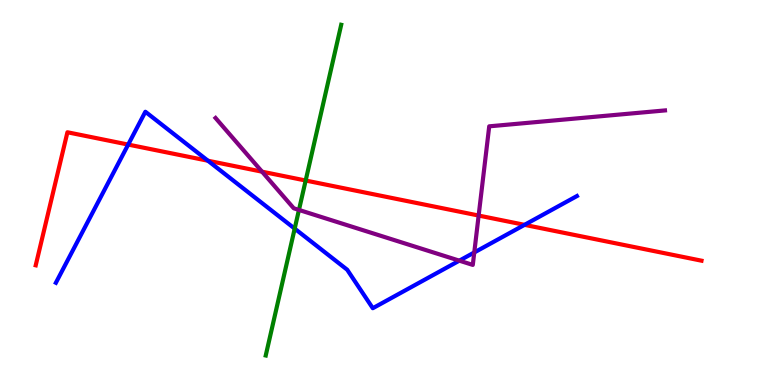[{'lines': ['blue', 'red'], 'intersections': [{'x': 1.65, 'y': 6.24}, {'x': 2.68, 'y': 5.83}, {'x': 6.77, 'y': 4.16}]}, {'lines': ['green', 'red'], 'intersections': [{'x': 3.94, 'y': 5.31}]}, {'lines': ['purple', 'red'], 'intersections': [{'x': 3.38, 'y': 5.54}, {'x': 6.18, 'y': 4.4}]}, {'lines': ['blue', 'green'], 'intersections': [{'x': 3.8, 'y': 4.06}]}, {'lines': ['blue', 'purple'], 'intersections': [{'x': 5.93, 'y': 3.23}, {'x': 6.12, 'y': 3.44}]}, {'lines': ['green', 'purple'], 'intersections': [{'x': 3.86, 'y': 4.55}]}]